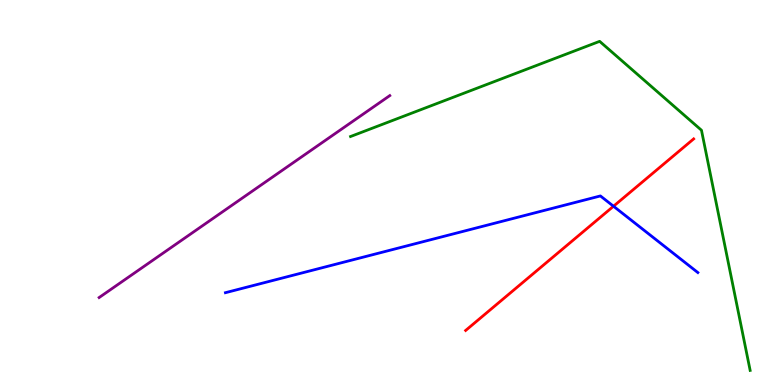[{'lines': ['blue', 'red'], 'intersections': [{'x': 7.92, 'y': 4.64}]}, {'lines': ['green', 'red'], 'intersections': []}, {'lines': ['purple', 'red'], 'intersections': []}, {'lines': ['blue', 'green'], 'intersections': []}, {'lines': ['blue', 'purple'], 'intersections': []}, {'lines': ['green', 'purple'], 'intersections': []}]